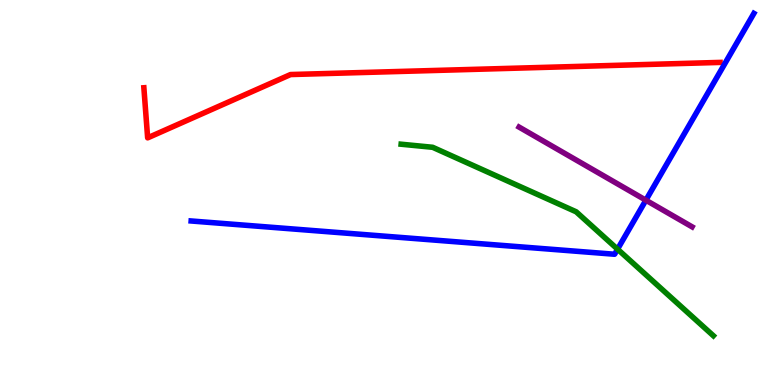[{'lines': ['blue', 'red'], 'intersections': []}, {'lines': ['green', 'red'], 'intersections': []}, {'lines': ['purple', 'red'], 'intersections': []}, {'lines': ['blue', 'green'], 'intersections': [{'x': 7.97, 'y': 3.53}]}, {'lines': ['blue', 'purple'], 'intersections': [{'x': 8.33, 'y': 4.8}]}, {'lines': ['green', 'purple'], 'intersections': []}]